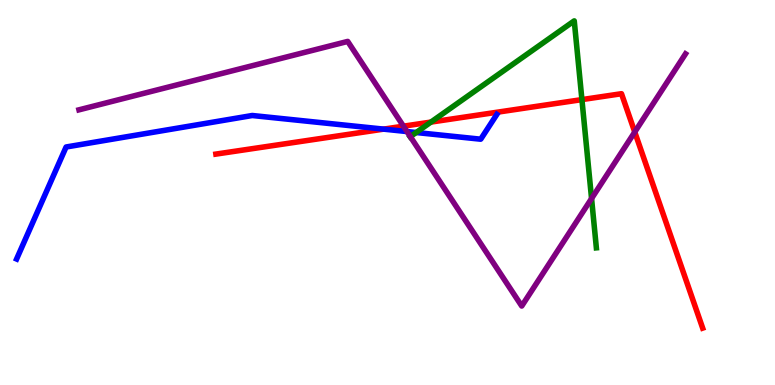[{'lines': ['blue', 'red'], 'intersections': [{'x': 4.95, 'y': 6.65}]}, {'lines': ['green', 'red'], 'intersections': [{'x': 5.56, 'y': 6.83}, {'x': 7.51, 'y': 7.41}]}, {'lines': ['purple', 'red'], 'intersections': [{'x': 5.21, 'y': 6.72}, {'x': 8.19, 'y': 6.57}]}, {'lines': ['blue', 'green'], 'intersections': [{'x': 5.37, 'y': 6.56}]}, {'lines': ['blue', 'purple'], 'intersections': [{'x': 5.25, 'y': 6.58}]}, {'lines': ['green', 'purple'], 'intersections': [{'x': 5.29, 'y': 6.45}, {'x': 7.63, 'y': 4.84}]}]